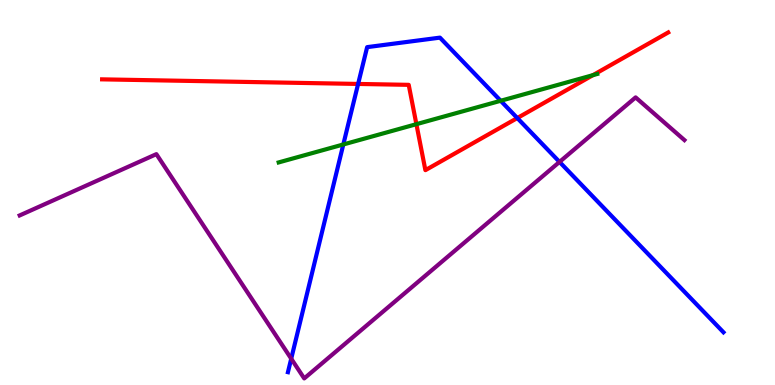[{'lines': ['blue', 'red'], 'intersections': [{'x': 4.62, 'y': 7.82}, {'x': 6.67, 'y': 6.93}]}, {'lines': ['green', 'red'], 'intersections': [{'x': 5.37, 'y': 6.77}, {'x': 7.65, 'y': 8.05}]}, {'lines': ['purple', 'red'], 'intersections': []}, {'lines': ['blue', 'green'], 'intersections': [{'x': 4.43, 'y': 6.25}, {'x': 6.46, 'y': 7.38}]}, {'lines': ['blue', 'purple'], 'intersections': [{'x': 3.76, 'y': 0.683}, {'x': 7.22, 'y': 5.79}]}, {'lines': ['green', 'purple'], 'intersections': []}]